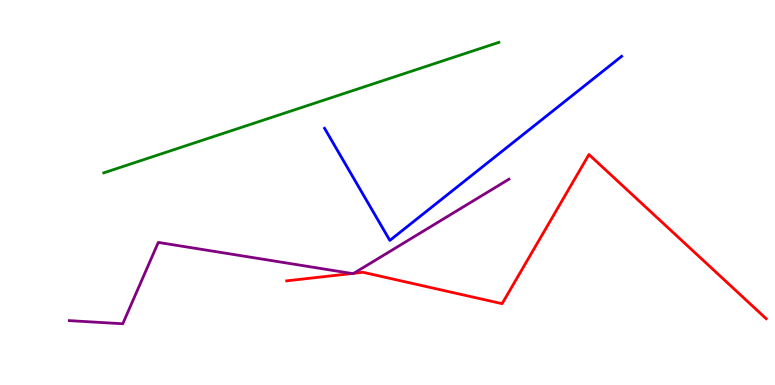[{'lines': ['blue', 'red'], 'intersections': []}, {'lines': ['green', 'red'], 'intersections': []}, {'lines': ['purple', 'red'], 'intersections': [{'x': 4.54, 'y': 2.9}, {'x': 4.57, 'y': 2.9}]}, {'lines': ['blue', 'green'], 'intersections': []}, {'lines': ['blue', 'purple'], 'intersections': []}, {'lines': ['green', 'purple'], 'intersections': []}]